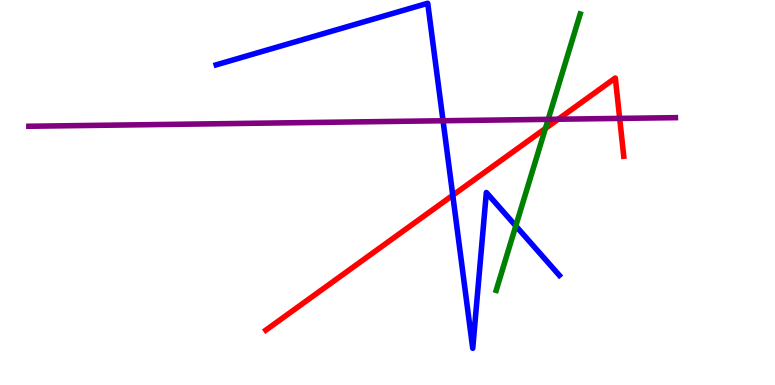[{'lines': ['blue', 'red'], 'intersections': [{'x': 5.84, 'y': 4.93}]}, {'lines': ['green', 'red'], 'intersections': [{'x': 7.04, 'y': 6.66}]}, {'lines': ['purple', 'red'], 'intersections': [{'x': 7.2, 'y': 6.9}, {'x': 8.0, 'y': 6.92}]}, {'lines': ['blue', 'green'], 'intersections': [{'x': 6.66, 'y': 4.13}]}, {'lines': ['blue', 'purple'], 'intersections': [{'x': 5.72, 'y': 6.86}]}, {'lines': ['green', 'purple'], 'intersections': [{'x': 7.07, 'y': 6.9}]}]